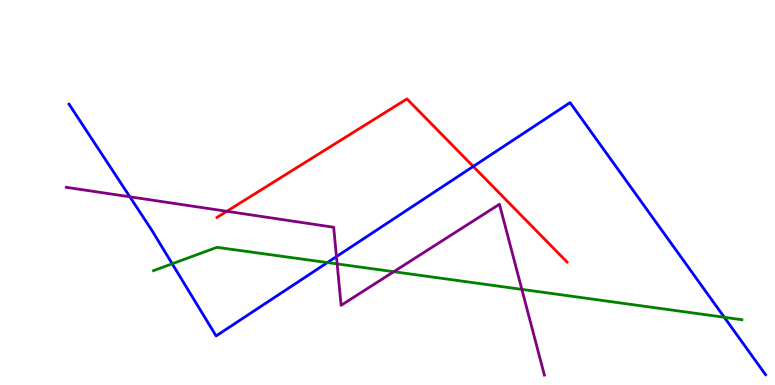[{'lines': ['blue', 'red'], 'intersections': [{'x': 6.11, 'y': 5.68}]}, {'lines': ['green', 'red'], 'intersections': []}, {'lines': ['purple', 'red'], 'intersections': [{'x': 2.93, 'y': 4.51}]}, {'lines': ['blue', 'green'], 'intersections': [{'x': 2.22, 'y': 3.15}, {'x': 4.22, 'y': 3.18}, {'x': 9.35, 'y': 1.76}]}, {'lines': ['blue', 'purple'], 'intersections': [{'x': 1.68, 'y': 4.89}, {'x': 4.34, 'y': 3.33}]}, {'lines': ['green', 'purple'], 'intersections': [{'x': 4.35, 'y': 3.15}, {'x': 5.08, 'y': 2.94}, {'x': 6.73, 'y': 2.48}]}]